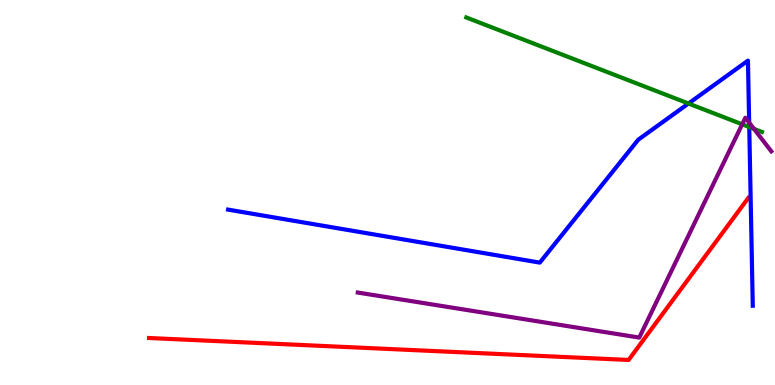[{'lines': ['blue', 'red'], 'intersections': []}, {'lines': ['green', 'red'], 'intersections': []}, {'lines': ['purple', 'red'], 'intersections': []}, {'lines': ['blue', 'green'], 'intersections': [{'x': 8.88, 'y': 7.31}, {'x': 9.67, 'y': 6.7}]}, {'lines': ['blue', 'purple'], 'intersections': [{'x': 9.67, 'y': 6.81}]}, {'lines': ['green', 'purple'], 'intersections': [{'x': 9.58, 'y': 6.77}, {'x': 9.73, 'y': 6.65}]}]